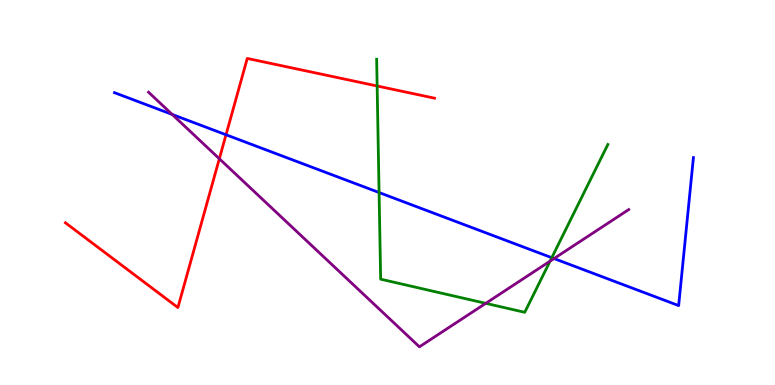[{'lines': ['blue', 'red'], 'intersections': [{'x': 2.92, 'y': 6.5}]}, {'lines': ['green', 'red'], 'intersections': [{'x': 4.87, 'y': 7.77}]}, {'lines': ['purple', 'red'], 'intersections': [{'x': 2.83, 'y': 5.88}]}, {'lines': ['blue', 'green'], 'intersections': [{'x': 4.89, 'y': 5.0}, {'x': 7.12, 'y': 3.31}]}, {'lines': ['blue', 'purple'], 'intersections': [{'x': 2.22, 'y': 7.03}, {'x': 7.15, 'y': 3.28}]}, {'lines': ['green', 'purple'], 'intersections': [{'x': 6.27, 'y': 2.12}, {'x': 7.1, 'y': 3.22}]}]